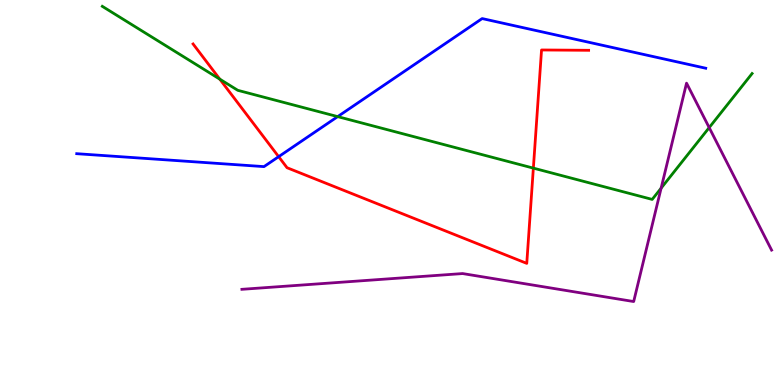[{'lines': ['blue', 'red'], 'intersections': [{'x': 3.6, 'y': 5.93}]}, {'lines': ['green', 'red'], 'intersections': [{'x': 2.84, 'y': 7.94}, {'x': 6.88, 'y': 5.63}]}, {'lines': ['purple', 'red'], 'intersections': []}, {'lines': ['blue', 'green'], 'intersections': [{'x': 4.36, 'y': 6.97}]}, {'lines': ['blue', 'purple'], 'intersections': []}, {'lines': ['green', 'purple'], 'intersections': [{'x': 8.53, 'y': 5.11}, {'x': 9.15, 'y': 6.69}]}]